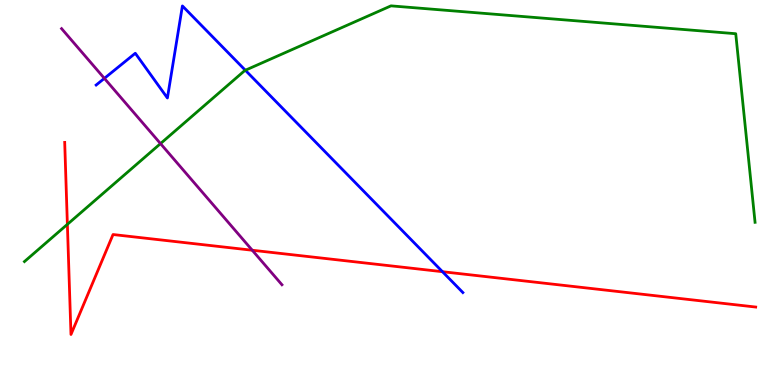[{'lines': ['blue', 'red'], 'intersections': [{'x': 5.71, 'y': 2.94}]}, {'lines': ['green', 'red'], 'intersections': [{'x': 0.869, 'y': 4.17}]}, {'lines': ['purple', 'red'], 'intersections': [{'x': 3.25, 'y': 3.5}]}, {'lines': ['blue', 'green'], 'intersections': [{'x': 3.17, 'y': 8.18}]}, {'lines': ['blue', 'purple'], 'intersections': [{'x': 1.35, 'y': 7.96}]}, {'lines': ['green', 'purple'], 'intersections': [{'x': 2.07, 'y': 6.27}]}]